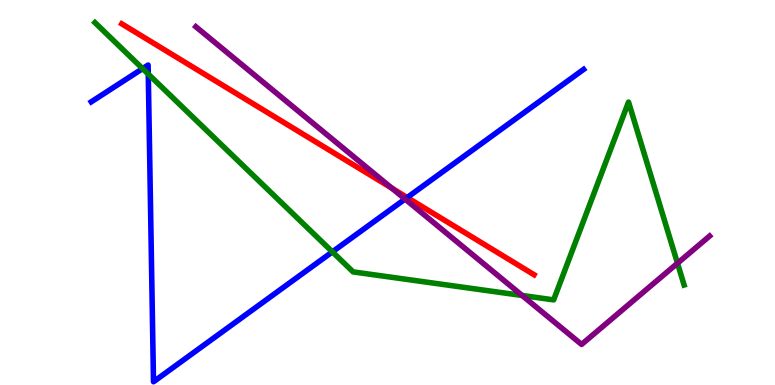[{'lines': ['blue', 'red'], 'intersections': [{'x': 5.25, 'y': 4.87}]}, {'lines': ['green', 'red'], 'intersections': []}, {'lines': ['purple', 'red'], 'intersections': [{'x': 5.06, 'y': 5.11}]}, {'lines': ['blue', 'green'], 'intersections': [{'x': 1.84, 'y': 8.22}, {'x': 1.91, 'y': 8.08}, {'x': 4.29, 'y': 3.46}]}, {'lines': ['blue', 'purple'], 'intersections': [{'x': 5.23, 'y': 4.83}]}, {'lines': ['green', 'purple'], 'intersections': [{'x': 6.74, 'y': 2.33}, {'x': 8.74, 'y': 3.16}]}]